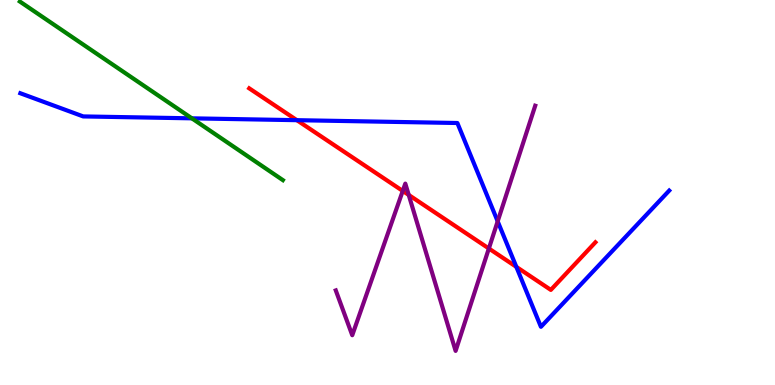[{'lines': ['blue', 'red'], 'intersections': [{'x': 3.83, 'y': 6.88}, {'x': 6.66, 'y': 3.07}]}, {'lines': ['green', 'red'], 'intersections': []}, {'lines': ['purple', 'red'], 'intersections': [{'x': 5.2, 'y': 5.04}, {'x': 5.27, 'y': 4.94}, {'x': 6.31, 'y': 3.55}]}, {'lines': ['blue', 'green'], 'intersections': [{'x': 2.48, 'y': 6.93}]}, {'lines': ['blue', 'purple'], 'intersections': [{'x': 6.42, 'y': 4.25}]}, {'lines': ['green', 'purple'], 'intersections': []}]